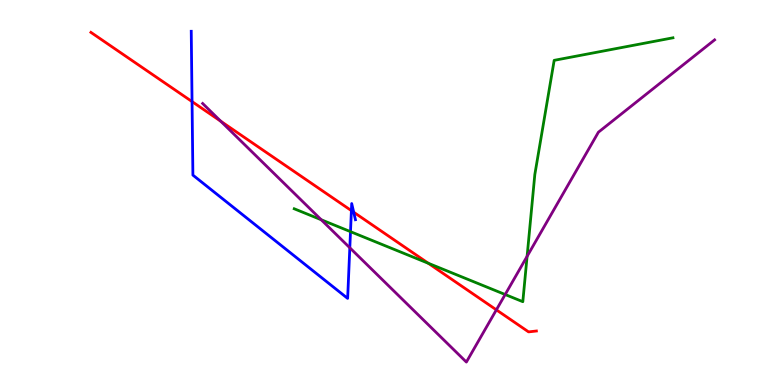[{'lines': ['blue', 'red'], 'intersections': [{'x': 2.48, 'y': 7.36}, {'x': 4.53, 'y': 4.53}, {'x': 4.56, 'y': 4.49}]}, {'lines': ['green', 'red'], 'intersections': [{'x': 5.53, 'y': 3.16}]}, {'lines': ['purple', 'red'], 'intersections': [{'x': 2.85, 'y': 6.85}, {'x': 6.4, 'y': 1.95}]}, {'lines': ['blue', 'green'], 'intersections': [{'x': 4.52, 'y': 3.98}]}, {'lines': ['blue', 'purple'], 'intersections': [{'x': 4.51, 'y': 3.56}]}, {'lines': ['green', 'purple'], 'intersections': [{'x': 4.14, 'y': 4.29}, {'x': 6.52, 'y': 2.35}, {'x': 6.8, 'y': 3.34}]}]